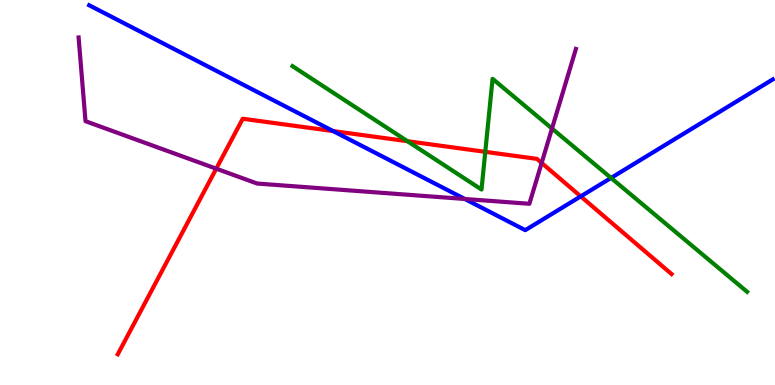[{'lines': ['blue', 'red'], 'intersections': [{'x': 4.3, 'y': 6.6}, {'x': 7.49, 'y': 4.9}]}, {'lines': ['green', 'red'], 'intersections': [{'x': 5.26, 'y': 6.33}, {'x': 6.26, 'y': 6.06}]}, {'lines': ['purple', 'red'], 'intersections': [{'x': 2.79, 'y': 5.62}, {'x': 6.99, 'y': 5.77}]}, {'lines': ['blue', 'green'], 'intersections': [{'x': 7.88, 'y': 5.38}]}, {'lines': ['blue', 'purple'], 'intersections': [{'x': 6.0, 'y': 4.83}]}, {'lines': ['green', 'purple'], 'intersections': [{'x': 7.12, 'y': 6.66}]}]